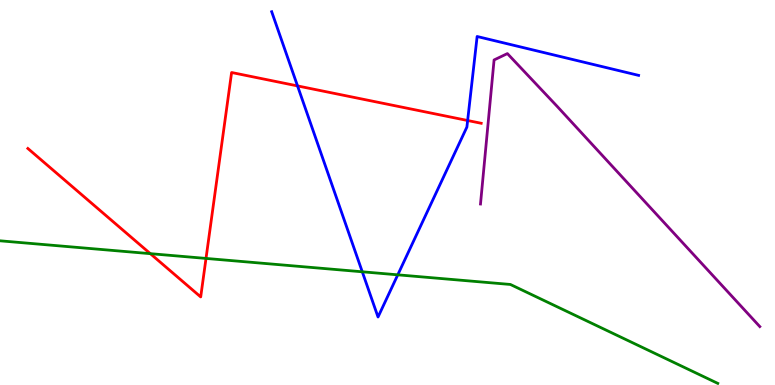[{'lines': ['blue', 'red'], 'intersections': [{'x': 3.84, 'y': 7.77}, {'x': 6.03, 'y': 6.87}]}, {'lines': ['green', 'red'], 'intersections': [{'x': 1.94, 'y': 3.41}, {'x': 2.66, 'y': 3.29}]}, {'lines': ['purple', 'red'], 'intersections': []}, {'lines': ['blue', 'green'], 'intersections': [{'x': 4.67, 'y': 2.94}, {'x': 5.13, 'y': 2.86}]}, {'lines': ['blue', 'purple'], 'intersections': []}, {'lines': ['green', 'purple'], 'intersections': []}]